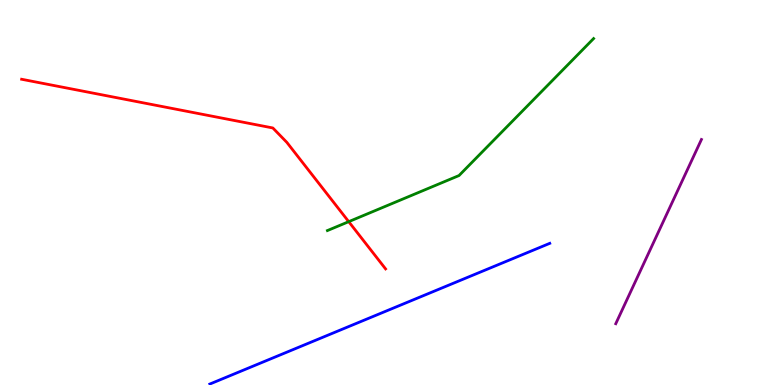[{'lines': ['blue', 'red'], 'intersections': []}, {'lines': ['green', 'red'], 'intersections': [{'x': 4.5, 'y': 4.24}]}, {'lines': ['purple', 'red'], 'intersections': []}, {'lines': ['blue', 'green'], 'intersections': []}, {'lines': ['blue', 'purple'], 'intersections': []}, {'lines': ['green', 'purple'], 'intersections': []}]